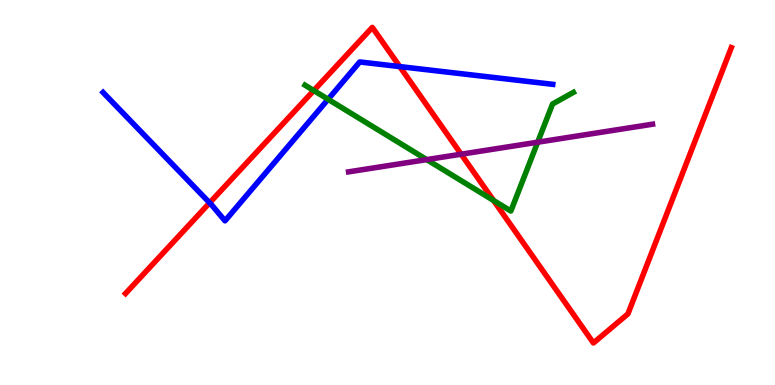[{'lines': ['blue', 'red'], 'intersections': [{'x': 2.7, 'y': 4.73}, {'x': 5.16, 'y': 8.27}]}, {'lines': ['green', 'red'], 'intersections': [{'x': 4.05, 'y': 7.65}, {'x': 6.37, 'y': 4.79}]}, {'lines': ['purple', 'red'], 'intersections': [{'x': 5.95, 'y': 5.99}]}, {'lines': ['blue', 'green'], 'intersections': [{'x': 4.23, 'y': 7.42}]}, {'lines': ['blue', 'purple'], 'intersections': []}, {'lines': ['green', 'purple'], 'intersections': [{'x': 5.51, 'y': 5.85}, {'x': 6.94, 'y': 6.31}]}]